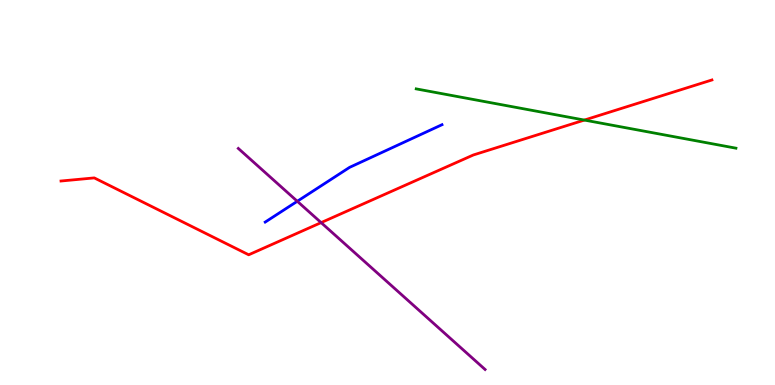[{'lines': ['blue', 'red'], 'intersections': []}, {'lines': ['green', 'red'], 'intersections': [{'x': 7.54, 'y': 6.88}]}, {'lines': ['purple', 'red'], 'intersections': [{'x': 4.14, 'y': 4.22}]}, {'lines': ['blue', 'green'], 'intersections': []}, {'lines': ['blue', 'purple'], 'intersections': [{'x': 3.84, 'y': 4.77}]}, {'lines': ['green', 'purple'], 'intersections': []}]